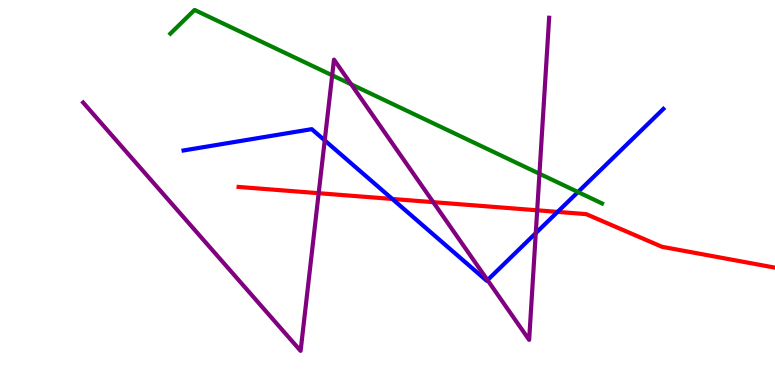[{'lines': ['blue', 'red'], 'intersections': [{'x': 5.06, 'y': 4.83}, {'x': 7.19, 'y': 4.5}]}, {'lines': ['green', 'red'], 'intersections': []}, {'lines': ['purple', 'red'], 'intersections': [{'x': 4.11, 'y': 4.98}, {'x': 5.59, 'y': 4.75}, {'x': 6.93, 'y': 4.54}]}, {'lines': ['blue', 'green'], 'intersections': [{'x': 7.46, 'y': 5.01}]}, {'lines': ['blue', 'purple'], 'intersections': [{'x': 4.19, 'y': 6.35}, {'x': 6.29, 'y': 2.72}, {'x': 6.91, 'y': 3.94}]}, {'lines': ['green', 'purple'], 'intersections': [{'x': 4.29, 'y': 8.04}, {'x': 4.53, 'y': 7.81}, {'x': 6.96, 'y': 5.49}]}]